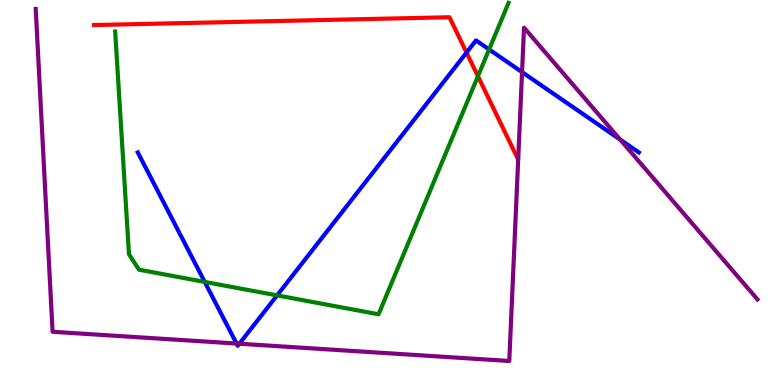[{'lines': ['blue', 'red'], 'intersections': [{'x': 6.02, 'y': 8.63}]}, {'lines': ['green', 'red'], 'intersections': [{'x': 6.17, 'y': 8.02}]}, {'lines': ['purple', 'red'], 'intersections': []}, {'lines': ['blue', 'green'], 'intersections': [{'x': 2.64, 'y': 2.68}, {'x': 3.58, 'y': 2.33}, {'x': 6.31, 'y': 8.72}]}, {'lines': ['blue', 'purple'], 'intersections': [{'x': 3.05, 'y': 1.08}, {'x': 3.09, 'y': 1.07}, {'x': 6.74, 'y': 8.13}, {'x': 8.0, 'y': 6.38}]}, {'lines': ['green', 'purple'], 'intersections': []}]